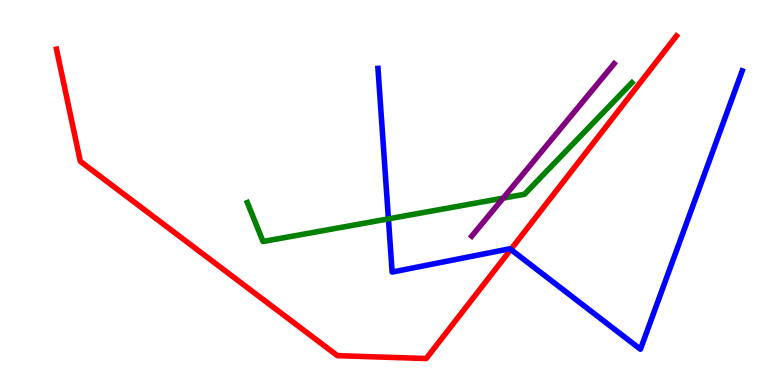[{'lines': ['blue', 'red'], 'intersections': [{'x': 6.59, 'y': 3.52}]}, {'lines': ['green', 'red'], 'intersections': []}, {'lines': ['purple', 'red'], 'intersections': []}, {'lines': ['blue', 'green'], 'intersections': [{'x': 5.01, 'y': 4.32}]}, {'lines': ['blue', 'purple'], 'intersections': []}, {'lines': ['green', 'purple'], 'intersections': [{'x': 6.49, 'y': 4.85}]}]